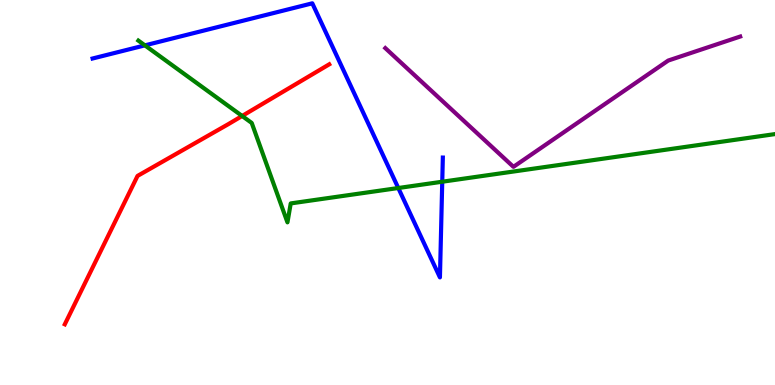[{'lines': ['blue', 'red'], 'intersections': []}, {'lines': ['green', 'red'], 'intersections': [{'x': 3.12, 'y': 6.99}]}, {'lines': ['purple', 'red'], 'intersections': []}, {'lines': ['blue', 'green'], 'intersections': [{'x': 1.87, 'y': 8.82}, {'x': 5.14, 'y': 5.12}, {'x': 5.71, 'y': 5.28}]}, {'lines': ['blue', 'purple'], 'intersections': []}, {'lines': ['green', 'purple'], 'intersections': []}]